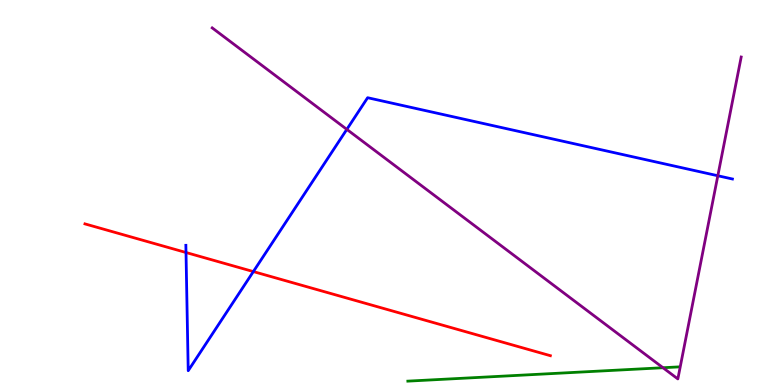[{'lines': ['blue', 'red'], 'intersections': [{'x': 2.4, 'y': 3.44}, {'x': 3.27, 'y': 2.95}]}, {'lines': ['green', 'red'], 'intersections': []}, {'lines': ['purple', 'red'], 'intersections': []}, {'lines': ['blue', 'green'], 'intersections': []}, {'lines': ['blue', 'purple'], 'intersections': [{'x': 4.48, 'y': 6.64}, {'x': 9.26, 'y': 5.44}]}, {'lines': ['green', 'purple'], 'intersections': [{'x': 8.55, 'y': 0.449}]}]